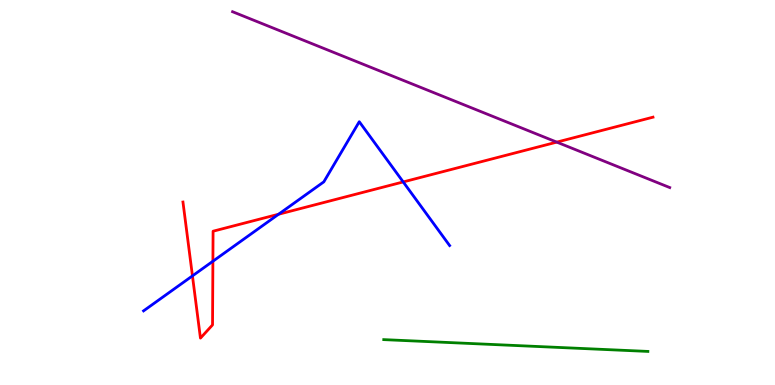[{'lines': ['blue', 'red'], 'intersections': [{'x': 2.48, 'y': 2.83}, {'x': 2.75, 'y': 3.21}, {'x': 3.59, 'y': 4.44}, {'x': 5.2, 'y': 5.27}]}, {'lines': ['green', 'red'], 'intersections': []}, {'lines': ['purple', 'red'], 'intersections': [{'x': 7.18, 'y': 6.31}]}, {'lines': ['blue', 'green'], 'intersections': []}, {'lines': ['blue', 'purple'], 'intersections': []}, {'lines': ['green', 'purple'], 'intersections': []}]